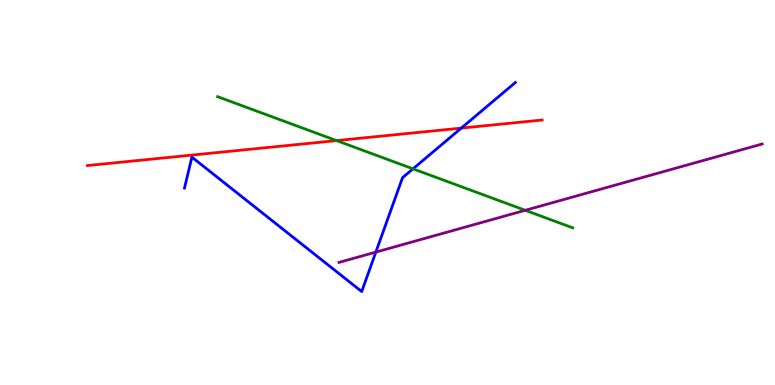[{'lines': ['blue', 'red'], 'intersections': [{'x': 5.95, 'y': 6.67}]}, {'lines': ['green', 'red'], 'intersections': [{'x': 4.34, 'y': 6.35}]}, {'lines': ['purple', 'red'], 'intersections': []}, {'lines': ['blue', 'green'], 'intersections': [{'x': 5.33, 'y': 5.61}]}, {'lines': ['blue', 'purple'], 'intersections': [{'x': 4.85, 'y': 3.45}]}, {'lines': ['green', 'purple'], 'intersections': [{'x': 6.78, 'y': 4.54}]}]